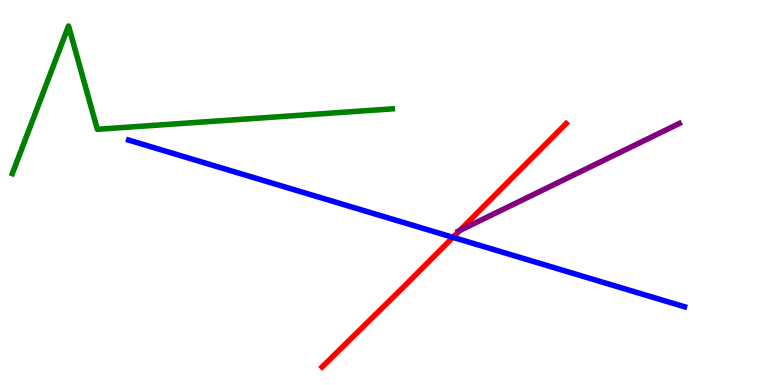[{'lines': ['blue', 'red'], 'intersections': [{'x': 5.84, 'y': 3.84}]}, {'lines': ['green', 'red'], 'intersections': []}, {'lines': ['purple', 'red'], 'intersections': [{'x': 5.93, 'y': 4.01}]}, {'lines': ['blue', 'green'], 'intersections': []}, {'lines': ['blue', 'purple'], 'intersections': []}, {'lines': ['green', 'purple'], 'intersections': []}]